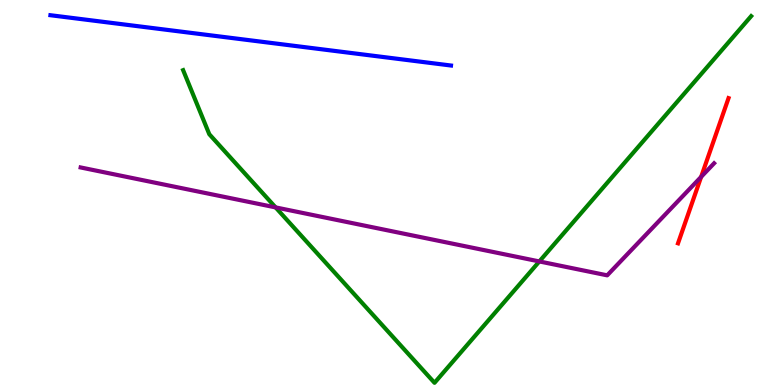[{'lines': ['blue', 'red'], 'intersections': []}, {'lines': ['green', 'red'], 'intersections': []}, {'lines': ['purple', 'red'], 'intersections': [{'x': 9.05, 'y': 5.41}]}, {'lines': ['blue', 'green'], 'intersections': []}, {'lines': ['blue', 'purple'], 'intersections': []}, {'lines': ['green', 'purple'], 'intersections': [{'x': 3.56, 'y': 4.61}, {'x': 6.96, 'y': 3.21}]}]